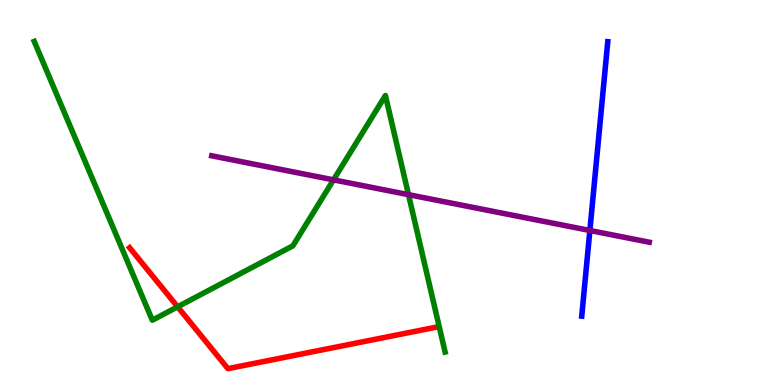[{'lines': ['blue', 'red'], 'intersections': []}, {'lines': ['green', 'red'], 'intersections': [{'x': 2.29, 'y': 2.03}]}, {'lines': ['purple', 'red'], 'intersections': []}, {'lines': ['blue', 'green'], 'intersections': []}, {'lines': ['blue', 'purple'], 'intersections': [{'x': 7.61, 'y': 4.01}]}, {'lines': ['green', 'purple'], 'intersections': [{'x': 4.3, 'y': 5.33}, {'x': 5.27, 'y': 4.94}]}]